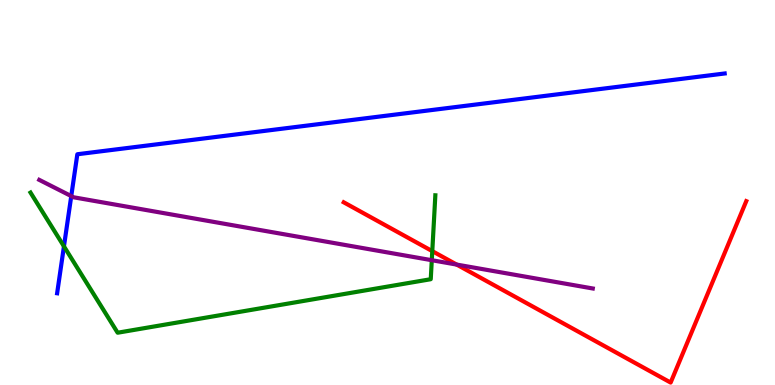[{'lines': ['blue', 'red'], 'intersections': []}, {'lines': ['green', 'red'], 'intersections': [{'x': 5.58, 'y': 3.48}]}, {'lines': ['purple', 'red'], 'intersections': [{'x': 5.89, 'y': 3.13}]}, {'lines': ['blue', 'green'], 'intersections': [{'x': 0.825, 'y': 3.6}]}, {'lines': ['blue', 'purple'], 'intersections': [{'x': 0.919, 'y': 4.91}]}, {'lines': ['green', 'purple'], 'intersections': [{'x': 5.57, 'y': 3.24}]}]